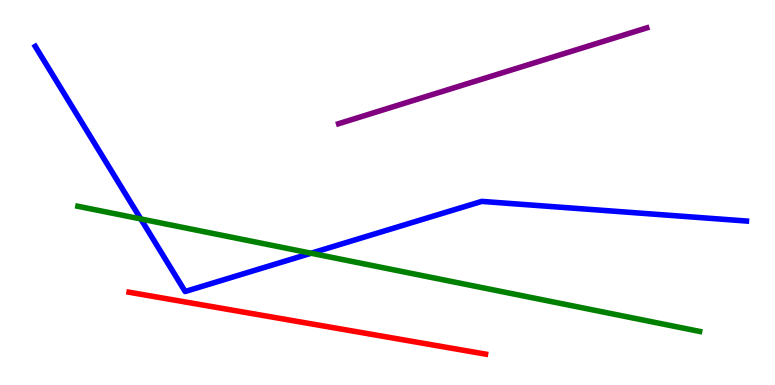[{'lines': ['blue', 'red'], 'intersections': []}, {'lines': ['green', 'red'], 'intersections': []}, {'lines': ['purple', 'red'], 'intersections': []}, {'lines': ['blue', 'green'], 'intersections': [{'x': 1.82, 'y': 4.31}, {'x': 4.01, 'y': 3.42}]}, {'lines': ['blue', 'purple'], 'intersections': []}, {'lines': ['green', 'purple'], 'intersections': []}]